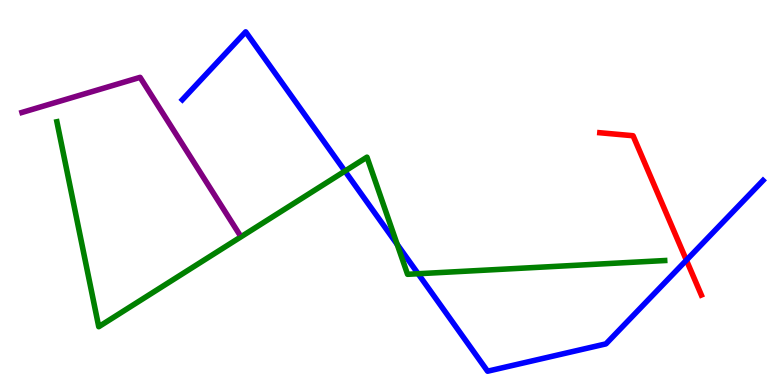[{'lines': ['blue', 'red'], 'intersections': [{'x': 8.86, 'y': 3.24}]}, {'lines': ['green', 'red'], 'intersections': []}, {'lines': ['purple', 'red'], 'intersections': []}, {'lines': ['blue', 'green'], 'intersections': [{'x': 4.45, 'y': 5.56}, {'x': 5.13, 'y': 3.65}, {'x': 5.39, 'y': 2.89}]}, {'lines': ['blue', 'purple'], 'intersections': []}, {'lines': ['green', 'purple'], 'intersections': []}]